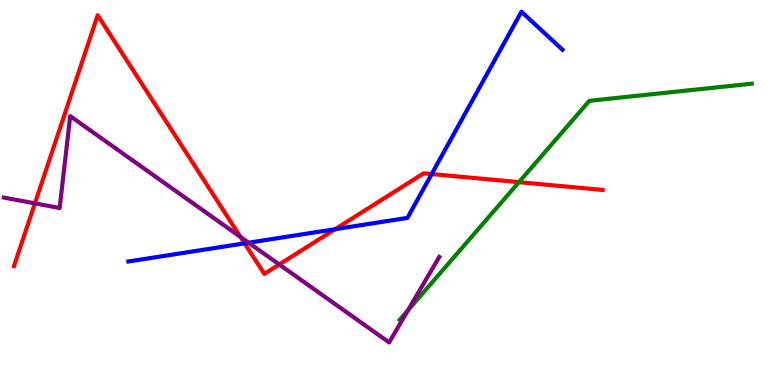[{'lines': ['blue', 'red'], 'intersections': [{'x': 3.16, 'y': 3.68}, {'x': 4.32, 'y': 4.05}, {'x': 5.57, 'y': 5.48}]}, {'lines': ['green', 'red'], 'intersections': [{'x': 6.7, 'y': 5.27}]}, {'lines': ['purple', 'red'], 'intersections': [{'x': 0.45, 'y': 4.72}, {'x': 3.1, 'y': 3.84}, {'x': 3.6, 'y': 3.13}]}, {'lines': ['blue', 'green'], 'intersections': []}, {'lines': ['blue', 'purple'], 'intersections': [{'x': 3.21, 'y': 3.7}]}, {'lines': ['green', 'purple'], 'intersections': [{'x': 5.26, 'y': 1.94}]}]